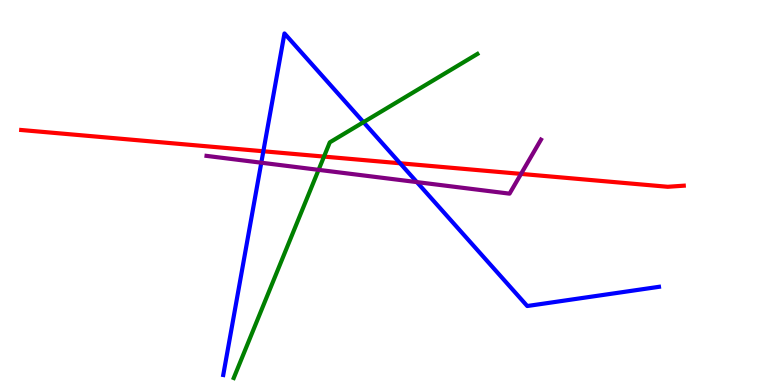[{'lines': ['blue', 'red'], 'intersections': [{'x': 3.4, 'y': 6.07}, {'x': 5.16, 'y': 5.76}]}, {'lines': ['green', 'red'], 'intersections': [{'x': 4.18, 'y': 5.93}]}, {'lines': ['purple', 'red'], 'intersections': [{'x': 6.72, 'y': 5.48}]}, {'lines': ['blue', 'green'], 'intersections': [{'x': 4.69, 'y': 6.83}]}, {'lines': ['blue', 'purple'], 'intersections': [{'x': 3.37, 'y': 5.77}, {'x': 5.38, 'y': 5.27}]}, {'lines': ['green', 'purple'], 'intersections': [{'x': 4.11, 'y': 5.59}]}]